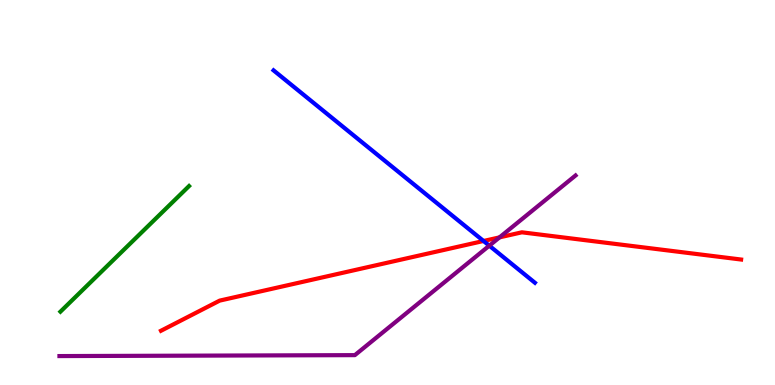[{'lines': ['blue', 'red'], 'intersections': [{'x': 6.24, 'y': 3.74}]}, {'lines': ['green', 'red'], 'intersections': []}, {'lines': ['purple', 'red'], 'intersections': [{'x': 6.45, 'y': 3.83}]}, {'lines': ['blue', 'green'], 'intersections': []}, {'lines': ['blue', 'purple'], 'intersections': [{'x': 6.31, 'y': 3.62}]}, {'lines': ['green', 'purple'], 'intersections': []}]